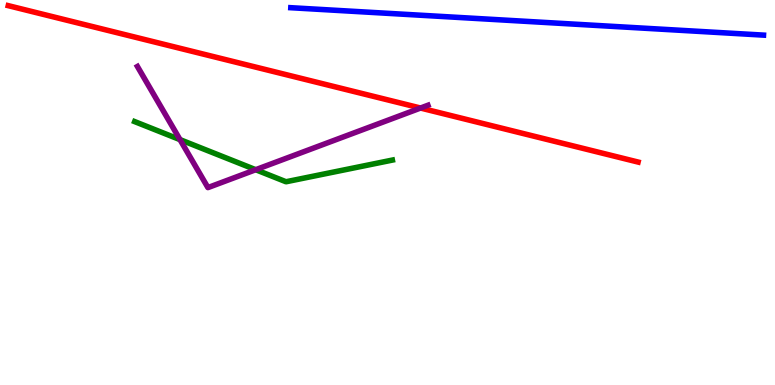[{'lines': ['blue', 'red'], 'intersections': []}, {'lines': ['green', 'red'], 'intersections': []}, {'lines': ['purple', 'red'], 'intersections': [{'x': 5.43, 'y': 7.19}]}, {'lines': ['blue', 'green'], 'intersections': []}, {'lines': ['blue', 'purple'], 'intersections': []}, {'lines': ['green', 'purple'], 'intersections': [{'x': 2.32, 'y': 6.37}, {'x': 3.3, 'y': 5.59}]}]